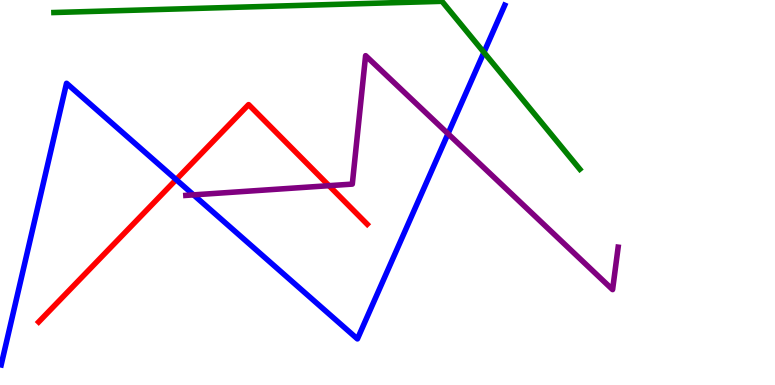[{'lines': ['blue', 'red'], 'intersections': [{'x': 2.27, 'y': 5.33}]}, {'lines': ['green', 'red'], 'intersections': []}, {'lines': ['purple', 'red'], 'intersections': [{'x': 4.25, 'y': 5.18}]}, {'lines': ['blue', 'green'], 'intersections': [{'x': 6.24, 'y': 8.64}]}, {'lines': ['blue', 'purple'], 'intersections': [{'x': 2.5, 'y': 4.94}, {'x': 5.78, 'y': 6.53}]}, {'lines': ['green', 'purple'], 'intersections': []}]